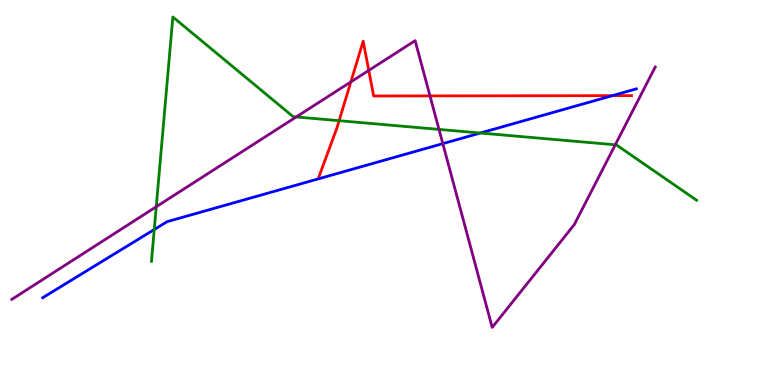[{'lines': ['blue', 'red'], 'intersections': [{'x': 7.9, 'y': 7.52}]}, {'lines': ['green', 'red'], 'intersections': [{'x': 4.38, 'y': 6.87}]}, {'lines': ['purple', 'red'], 'intersections': [{'x': 4.53, 'y': 7.87}, {'x': 4.76, 'y': 8.17}, {'x': 5.55, 'y': 7.51}]}, {'lines': ['blue', 'green'], 'intersections': [{'x': 1.99, 'y': 4.04}, {'x': 6.2, 'y': 6.55}]}, {'lines': ['blue', 'purple'], 'intersections': [{'x': 5.71, 'y': 6.27}]}, {'lines': ['green', 'purple'], 'intersections': [{'x': 2.02, 'y': 4.63}, {'x': 3.82, 'y': 6.96}, {'x': 5.66, 'y': 6.64}, {'x': 7.94, 'y': 6.24}]}]